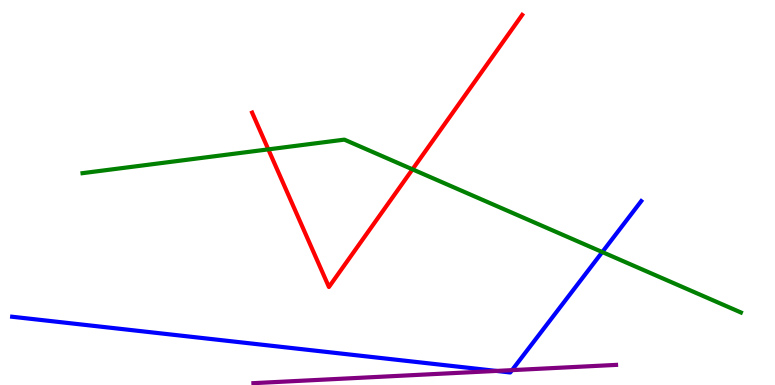[{'lines': ['blue', 'red'], 'intersections': []}, {'lines': ['green', 'red'], 'intersections': [{'x': 3.46, 'y': 6.12}, {'x': 5.32, 'y': 5.6}]}, {'lines': ['purple', 'red'], 'intersections': []}, {'lines': ['blue', 'green'], 'intersections': [{'x': 7.77, 'y': 3.45}]}, {'lines': ['blue', 'purple'], 'intersections': [{'x': 6.4, 'y': 0.366}, {'x': 6.61, 'y': 0.386}]}, {'lines': ['green', 'purple'], 'intersections': []}]